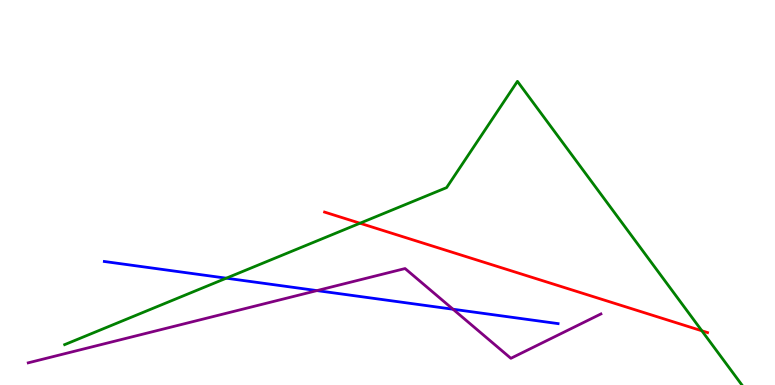[{'lines': ['blue', 'red'], 'intersections': []}, {'lines': ['green', 'red'], 'intersections': [{'x': 4.64, 'y': 4.2}, {'x': 9.06, 'y': 1.41}]}, {'lines': ['purple', 'red'], 'intersections': []}, {'lines': ['blue', 'green'], 'intersections': [{'x': 2.92, 'y': 2.77}]}, {'lines': ['blue', 'purple'], 'intersections': [{'x': 4.09, 'y': 2.45}, {'x': 5.85, 'y': 1.97}]}, {'lines': ['green', 'purple'], 'intersections': []}]